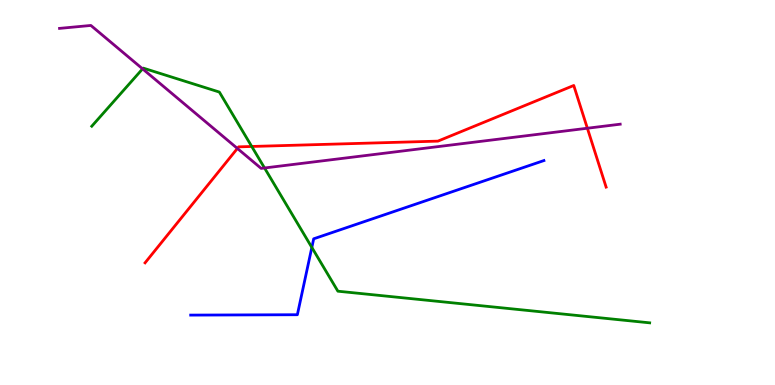[{'lines': ['blue', 'red'], 'intersections': []}, {'lines': ['green', 'red'], 'intersections': [{'x': 3.25, 'y': 6.2}]}, {'lines': ['purple', 'red'], 'intersections': [{'x': 3.06, 'y': 6.14}, {'x': 7.58, 'y': 6.67}]}, {'lines': ['blue', 'green'], 'intersections': [{'x': 4.02, 'y': 3.57}]}, {'lines': ['blue', 'purple'], 'intersections': []}, {'lines': ['green', 'purple'], 'intersections': [{'x': 1.84, 'y': 8.21}, {'x': 3.41, 'y': 5.64}]}]